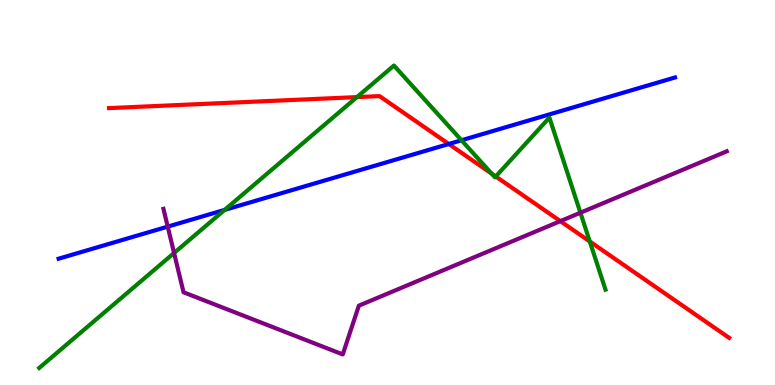[{'lines': ['blue', 'red'], 'intersections': [{'x': 5.79, 'y': 6.26}]}, {'lines': ['green', 'red'], 'intersections': [{'x': 4.61, 'y': 7.48}, {'x': 6.34, 'y': 5.49}, {'x': 6.4, 'y': 5.42}, {'x': 7.61, 'y': 3.73}]}, {'lines': ['purple', 'red'], 'intersections': [{'x': 7.23, 'y': 4.26}]}, {'lines': ['blue', 'green'], 'intersections': [{'x': 2.9, 'y': 4.55}, {'x': 5.95, 'y': 6.36}]}, {'lines': ['blue', 'purple'], 'intersections': [{'x': 2.16, 'y': 4.11}]}, {'lines': ['green', 'purple'], 'intersections': [{'x': 2.25, 'y': 3.43}, {'x': 7.49, 'y': 4.47}]}]